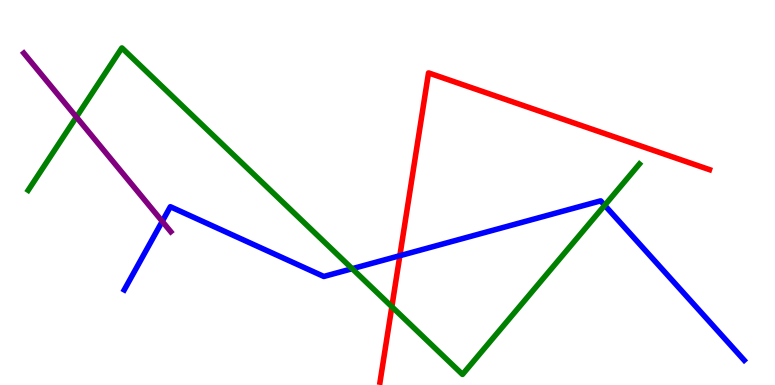[{'lines': ['blue', 'red'], 'intersections': [{'x': 5.16, 'y': 3.36}]}, {'lines': ['green', 'red'], 'intersections': [{'x': 5.06, 'y': 2.03}]}, {'lines': ['purple', 'red'], 'intersections': []}, {'lines': ['blue', 'green'], 'intersections': [{'x': 4.54, 'y': 3.02}, {'x': 7.8, 'y': 4.67}]}, {'lines': ['blue', 'purple'], 'intersections': [{'x': 2.09, 'y': 4.25}]}, {'lines': ['green', 'purple'], 'intersections': [{'x': 0.986, 'y': 6.96}]}]